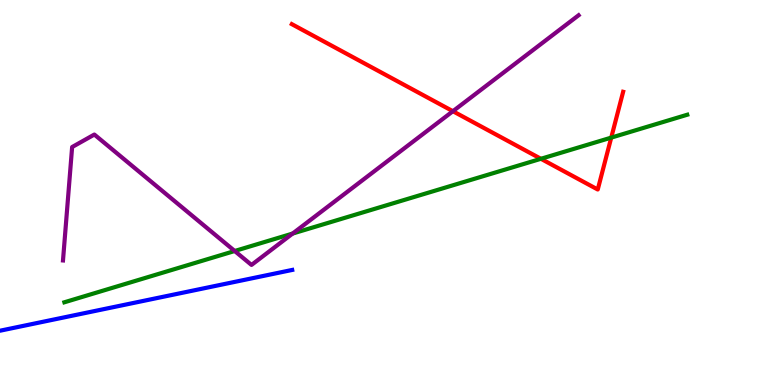[{'lines': ['blue', 'red'], 'intersections': []}, {'lines': ['green', 'red'], 'intersections': [{'x': 6.98, 'y': 5.88}, {'x': 7.89, 'y': 6.43}]}, {'lines': ['purple', 'red'], 'intersections': [{'x': 5.84, 'y': 7.11}]}, {'lines': ['blue', 'green'], 'intersections': []}, {'lines': ['blue', 'purple'], 'intersections': []}, {'lines': ['green', 'purple'], 'intersections': [{'x': 3.03, 'y': 3.48}, {'x': 3.78, 'y': 3.93}]}]